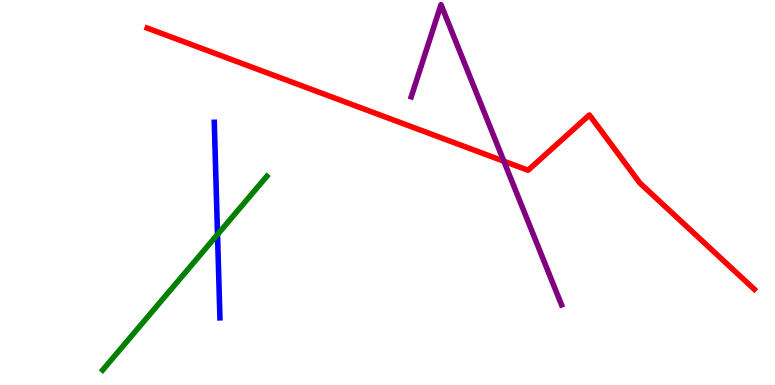[{'lines': ['blue', 'red'], 'intersections': []}, {'lines': ['green', 'red'], 'intersections': []}, {'lines': ['purple', 'red'], 'intersections': [{'x': 6.5, 'y': 5.81}]}, {'lines': ['blue', 'green'], 'intersections': [{'x': 2.81, 'y': 3.91}]}, {'lines': ['blue', 'purple'], 'intersections': []}, {'lines': ['green', 'purple'], 'intersections': []}]